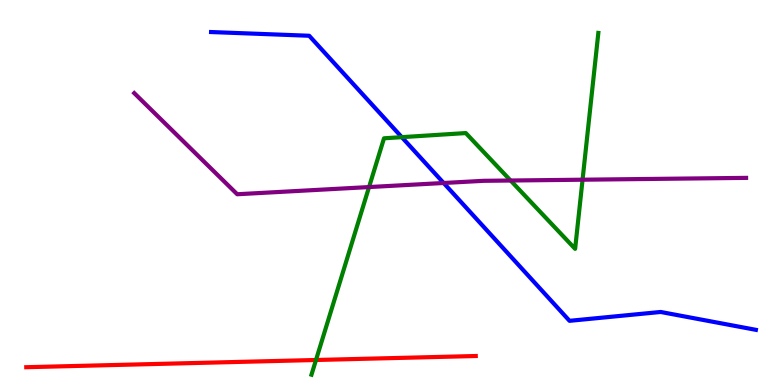[{'lines': ['blue', 'red'], 'intersections': []}, {'lines': ['green', 'red'], 'intersections': [{'x': 4.08, 'y': 0.65}]}, {'lines': ['purple', 'red'], 'intersections': []}, {'lines': ['blue', 'green'], 'intersections': [{'x': 5.18, 'y': 6.44}]}, {'lines': ['blue', 'purple'], 'intersections': [{'x': 5.72, 'y': 5.25}]}, {'lines': ['green', 'purple'], 'intersections': [{'x': 4.76, 'y': 5.14}, {'x': 6.59, 'y': 5.31}, {'x': 7.52, 'y': 5.33}]}]